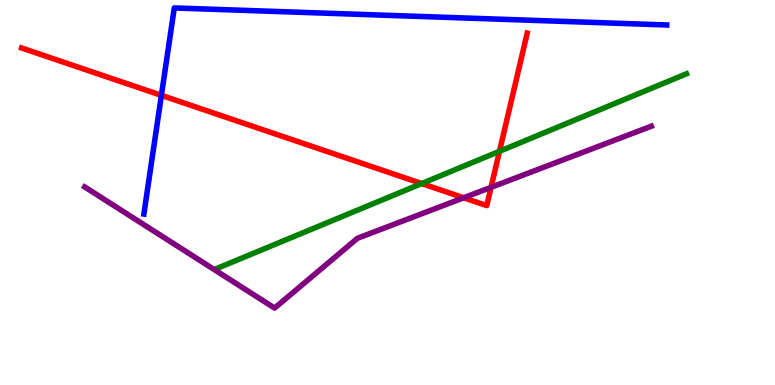[{'lines': ['blue', 'red'], 'intersections': [{'x': 2.08, 'y': 7.52}]}, {'lines': ['green', 'red'], 'intersections': [{'x': 5.44, 'y': 5.23}, {'x': 6.45, 'y': 6.07}]}, {'lines': ['purple', 'red'], 'intersections': [{'x': 5.98, 'y': 4.86}, {'x': 6.34, 'y': 5.13}]}, {'lines': ['blue', 'green'], 'intersections': []}, {'lines': ['blue', 'purple'], 'intersections': []}, {'lines': ['green', 'purple'], 'intersections': []}]